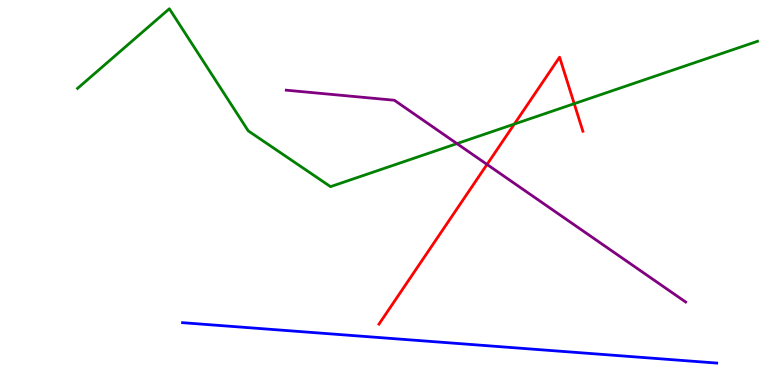[{'lines': ['blue', 'red'], 'intersections': []}, {'lines': ['green', 'red'], 'intersections': [{'x': 6.64, 'y': 6.78}, {'x': 7.41, 'y': 7.31}]}, {'lines': ['purple', 'red'], 'intersections': [{'x': 6.28, 'y': 5.73}]}, {'lines': ['blue', 'green'], 'intersections': []}, {'lines': ['blue', 'purple'], 'intersections': []}, {'lines': ['green', 'purple'], 'intersections': [{'x': 5.9, 'y': 6.27}]}]